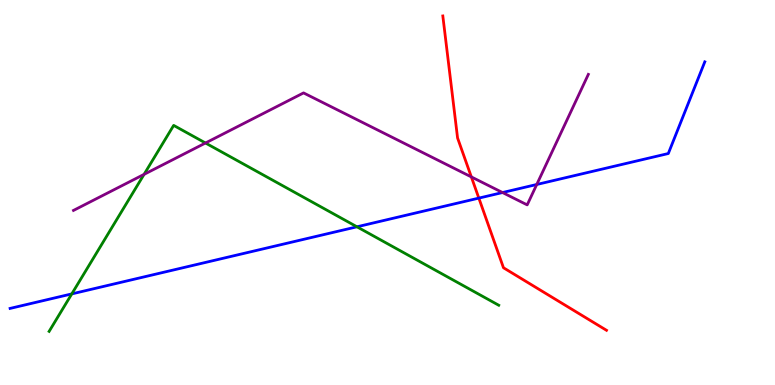[{'lines': ['blue', 'red'], 'intersections': [{'x': 6.18, 'y': 4.85}]}, {'lines': ['green', 'red'], 'intersections': []}, {'lines': ['purple', 'red'], 'intersections': [{'x': 6.08, 'y': 5.4}]}, {'lines': ['blue', 'green'], 'intersections': [{'x': 0.926, 'y': 2.37}, {'x': 4.61, 'y': 4.11}]}, {'lines': ['blue', 'purple'], 'intersections': [{'x': 6.48, 'y': 5.0}, {'x': 6.93, 'y': 5.21}]}, {'lines': ['green', 'purple'], 'intersections': [{'x': 1.86, 'y': 5.47}, {'x': 2.65, 'y': 6.29}]}]